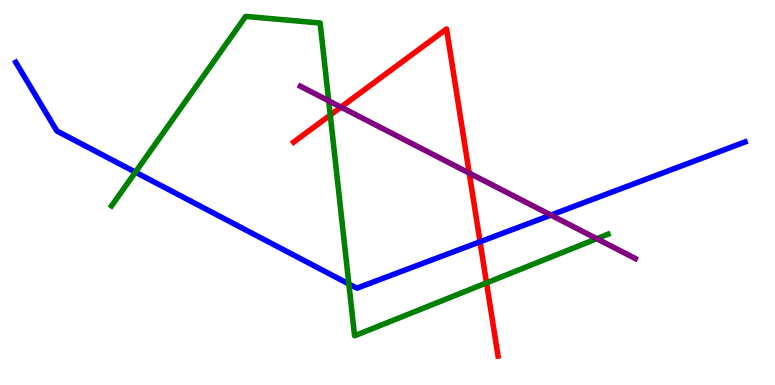[{'lines': ['blue', 'red'], 'intersections': [{'x': 6.19, 'y': 3.72}]}, {'lines': ['green', 'red'], 'intersections': [{'x': 4.26, 'y': 7.01}, {'x': 6.28, 'y': 2.65}]}, {'lines': ['purple', 'red'], 'intersections': [{'x': 4.4, 'y': 7.22}, {'x': 6.05, 'y': 5.5}]}, {'lines': ['blue', 'green'], 'intersections': [{'x': 1.75, 'y': 5.53}, {'x': 4.5, 'y': 2.62}]}, {'lines': ['blue', 'purple'], 'intersections': [{'x': 7.11, 'y': 4.41}]}, {'lines': ['green', 'purple'], 'intersections': [{'x': 4.24, 'y': 7.38}, {'x': 7.7, 'y': 3.8}]}]